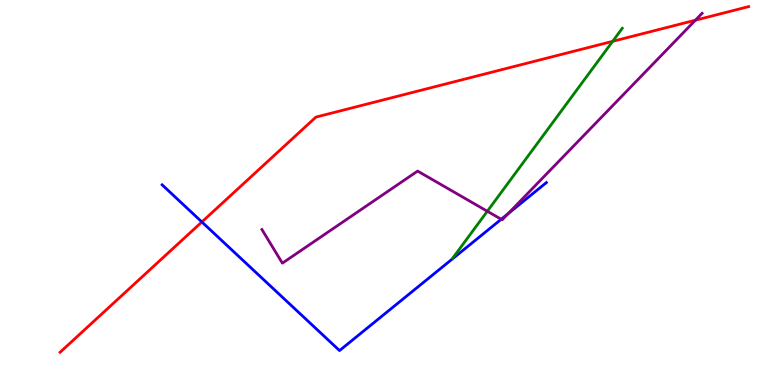[{'lines': ['blue', 'red'], 'intersections': [{'x': 2.6, 'y': 4.24}]}, {'lines': ['green', 'red'], 'intersections': [{'x': 7.91, 'y': 8.93}]}, {'lines': ['purple', 'red'], 'intersections': [{'x': 8.97, 'y': 9.48}]}, {'lines': ['blue', 'green'], 'intersections': []}, {'lines': ['blue', 'purple'], 'intersections': [{'x': 6.47, 'y': 4.3}, {'x': 6.56, 'y': 4.45}]}, {'lines': ['green', 'purple'], 'intersections': [{'x': 6.29, 'y': 4.51}]}]